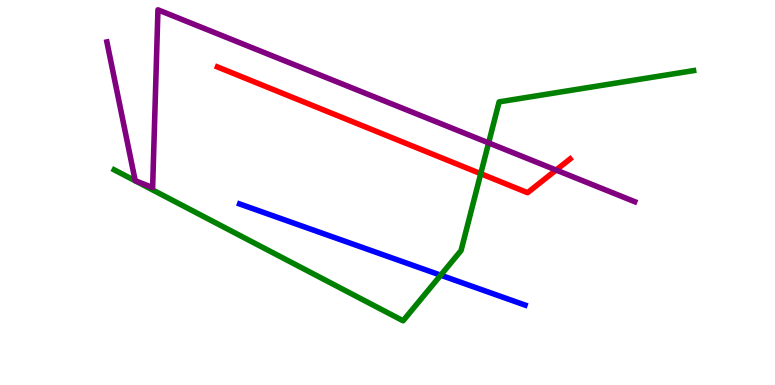[{'lines': ['blue', 'red'], 'intersections': []}, {'lines': ['green', 'red'], 'intersections': [{'x': 6.2, 'y': 5.49}]}, {'lines': ['purple', 'red'], 'intersections': [{'x': 7.18, 'y': 5.58}]}, {'lines': ['blue', 'green'], 'intersections': [{'x': 5.69, 'y': 2.85}]}, {'lines': ['blue', 'purple'], 'intersections': []}, {'lines': ['green', 'purple'], 'intersections': [{'x': 6.3, 'y': 6.29}]}]